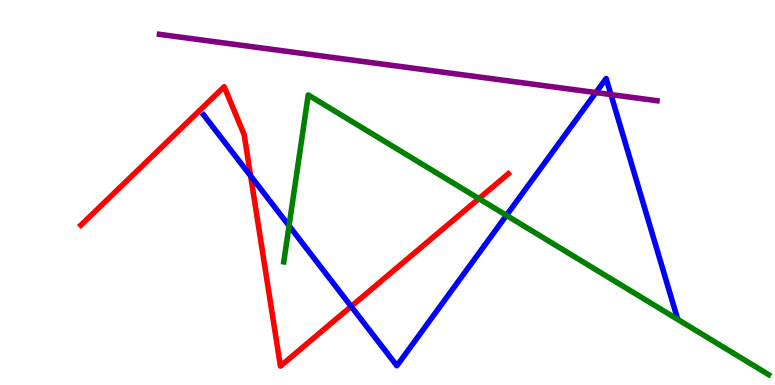[{'lines': ['blue', 'red'], 'intersections': [{'x': 3.23, 'y': 5.43}, {'x': 4.53, 'y': 2.04}]}, {'lines': ['green', 'red'], 'intersections': [{'x': 6.18, 'y': 4.84}]}, {'lines': ['purple', 'red'], 'intersections': []}, {'lines': ['blue', 'green'], 'intersections': [{'x': 3.73, 'y': 4.14}, {'x': 6.53, 'y': 4.41}]}, {'lines': ['blue', 'purple'], 'intersections': [{'x': 7.69, 'y': 7.6}, {'x': 7.88, 'y': 7.54}]}, {'lines': ['green', 'purple'], 'intersections': []}]